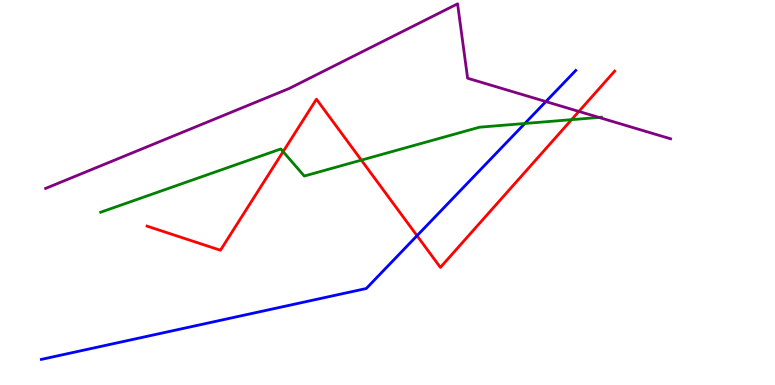[{'lines': ['blue', 'red'], 'intersections': [{'x': 5.38, 'y': 3.88}]}, {'lines': ['green', 'red'], 'intersections': [{'x': 3.65, 'y': 6.06}, {'x': 4.66, 'y': 5.84}, {'x': 7.38, 'y': 6.89}]}, {'lines': ['purple', 'red'], 'intersections': [{'x': 7.47, 'y': 7.11}]}, {'lines': ['blue', 'green'], 'intersections': [{'x': 6.77, 'y': 6.79}]}, {'lines': ['blue', 'purple'], 'intersections': [{'x': 7.04, 'y': 7.36}]}, {'lines': ['green', 'purple'], 'intersections': [{'x': 7.73, 'y': 6.95}]}]